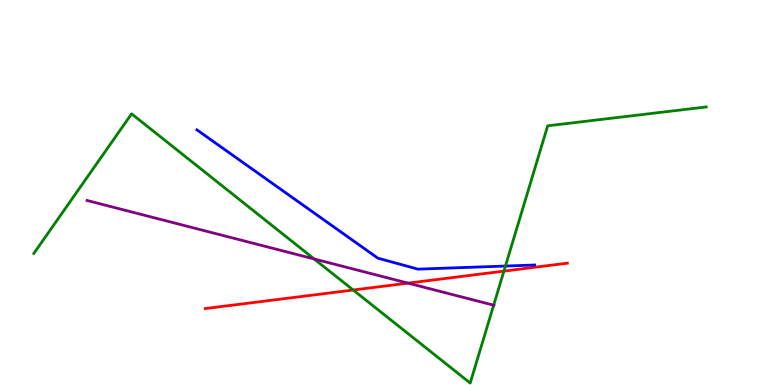[{'lines': ['blue', 'red'], 'intersections': []}, {'lines': ['green', 'red'], 'intersections': [{'x': 4.56, 'y': 2.47}, {'x': 6.5, 'y': 2.96}]}, {'lines': ['purple', 'red'], 'intersections': [{'x': 5.27, 'y': 2.65}]}, {'lines': ['blue', 'green'], 'intersections': [{'x': 6.52, 'y': 3.09}]}, {'lines': ['blue', 'purple'], 'intersections': []}, {'lines': ['green', 'purple'], 'intersections': [{'x': 4.05, 'y': 3.27}, {'x': 6.37, 'y': 2.07}]}]